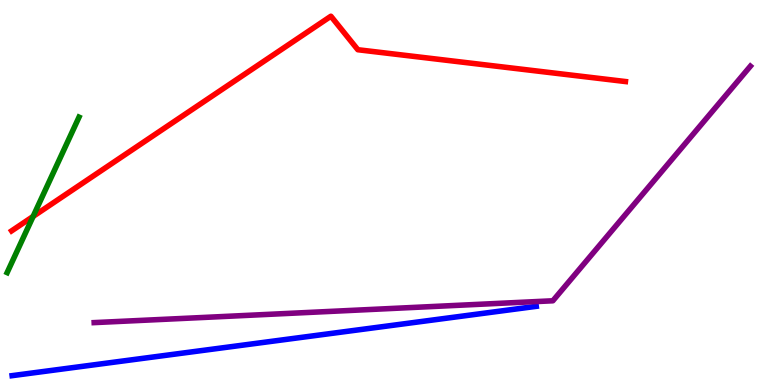[{'lines': ['blue', 'red'], 'intersections': []}, {'lines': ['green', 'red'], 'intersections': [{'x': 0.427, 'y': 4.38}]}, {'lines': ['purple', 'red'], 'intersections': []}, {'lines': ['blue', 'green'], 'intersections': []}, {'lines': ['blue', 'purple'], 'intersections': []}, {'lines': ['green', 'purple'], 'intersections': []}]